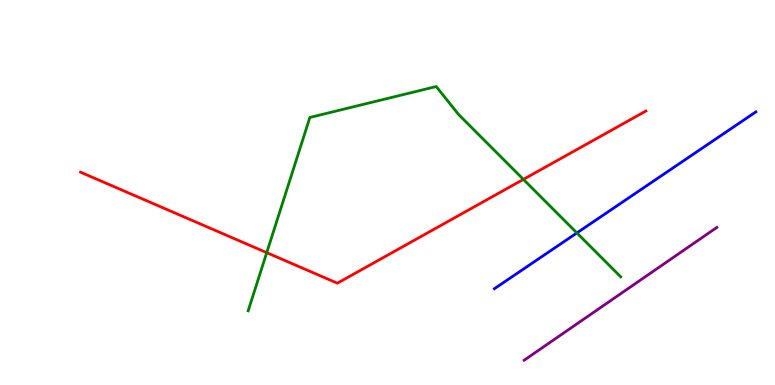[{'lines': ['blue', 'red'], 'intersections': []}, {'lines': ['green', 'red'], 'intersections': [{'x': 3.44, 'y': 3.44}, {'x': 6.75, 'y': 5.34}]}, {'lines': ['purple', 'red'], 'intersections': []}, {'lines': ['blue', 'green'], 'intersections': [{'x': 7.44, 'y': 3.95}]}, {'lines': ['blue', 'purple'], 'intersections': []}, {'lines': ['green', 'purple'], 'intersections': []}]